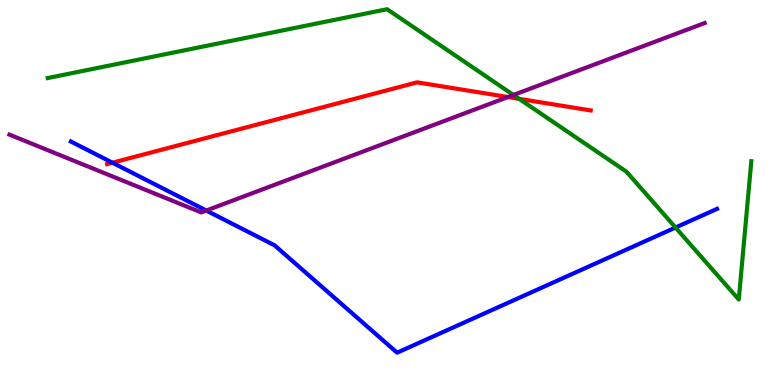[{'lines': ['blue', 'red'], 'intersections': [{'x': 1.45, 'y': 5.77}]}, {'lines': ['green', 'red'], 'intersections': [{'x': 6.7, 'y': 7.43}]}, {'lines': ['purple', 'red'], 'intersections': [{'x': 6.55, 'y': 7.48}]}, {'lines': ['blue', 'green'], 'intersections': [{'x': 8.72, 'y': 4.09}]}, {'lines': ['blue', 'purple'], 'intersections': [{'x': 2.66, 'y': 4.53}]}, {'lines': ['green', 'purple'], 'intersections': [{'x': 6.63, 'y': 7.53}]}]